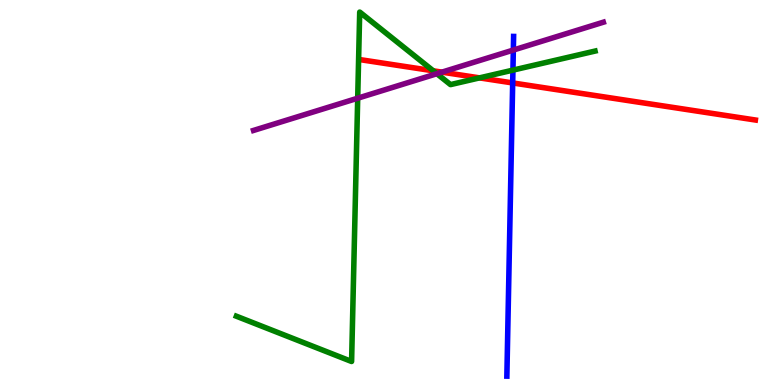[{'lines': ['blue', 'red'], 'intersections': [{'x': 6.62, 'y': 7.85}]}, {'lines': ['green', 'red'], 'intersections': [{'x': 5.59, 'y': 8.16}, {'x': 6.19, 'y': 7.98}]}, {'lines': ['purple', 'red'], 'intersections': [{'x': 5.7, 'y': 8.13}]}, {'lines': ['blue', 'green'], 'intersections': [{'x': 6.62, 'y': 8.18}]}, {'lines': ['blue', 'purple'], 'intersections': [{'x': 6.62, 'y': 8.7}]}, {'lines': ['green', 'purple'], 'intersections': [{'x': 4.62, 'y': 7.45}, {'x': 5.64, 'y': 8.09}]}]